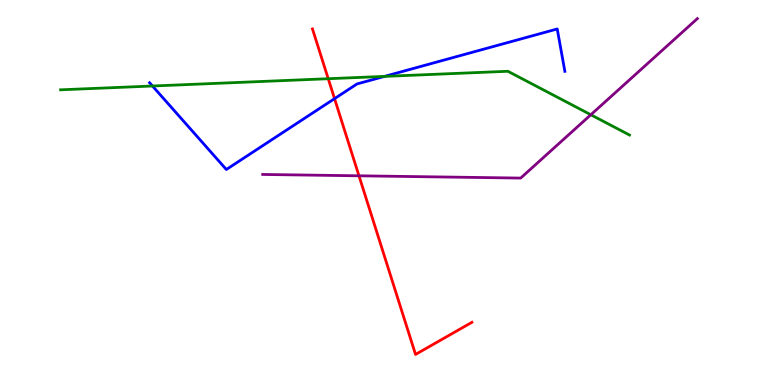[{'lines': ['blue', 'red'], 'intersections': [{'x': 4.32, 'y': 7.44}]}, {'lines': ['green', 'red'], 'intersections': [{'x': 4.24, 'y': 7.96}]}, {'lines': ['purple', 'red'], 'intersections': [{'x': 4.63, 'y': 5.43}]}, {'lines': ['blue', 'green'], 'intersections': [{'x': 1.97, 'y': 7.77}, {'x': 4.96, 'y': 8.02}]}, {'lines': ['blue', 'purple'], 'intersections': []}, {'lines': ['green', 'purple'], 'intersections': [{'x': 7.62, 'y': 7.02}]}]